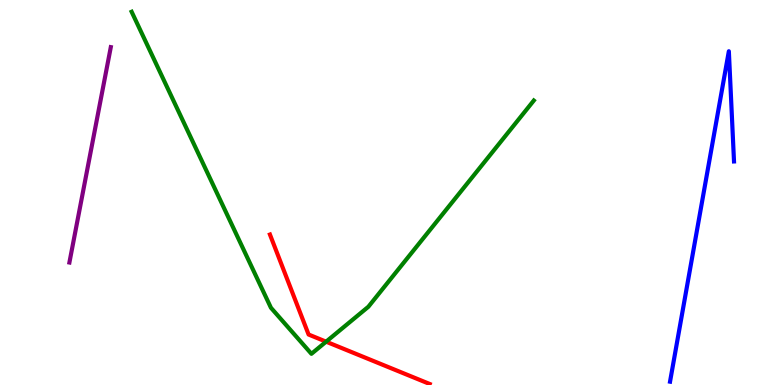[{'lines': ['blue', 'red'], 'intersections': []}, {'lines': ['green', 'red'], 'intersections': [{'x': 4.21, 'y': 1.13}]}, {'lines': ['purple', 'red'], 'intersections': []}, {'lines': ['blue', 'green'], 'intersections': []}, {'lines': ['blue', 'purple'], 'intersections': []}, {'lines': ['green', 'purple'], 'intersections': []}]